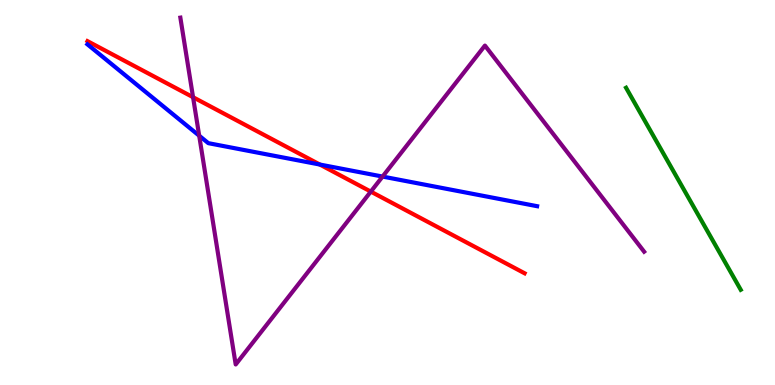[{'lines': ['blue', 'red'], 'intersections': [{'x': 4.13, 'y': 5.73}]}, {'lines': ['green', 'red'], 'intersections': []}, {'lines': ['purple', 'red'], 'intersections': [{'x': 2.49, 'y': 7.47}, {'x': 4.78, 'y': 5.02}]}, {'lines': ['blue', 'green'], 'intersections': []}, {'lines': ['blue', 'purple'], 'intersections': [{'x': 2.57, 'y': 6.48}, {'x': 4.94, 'y': 5.41}]}, {'lines': ['green', 'purple'], 'intersections': []}]